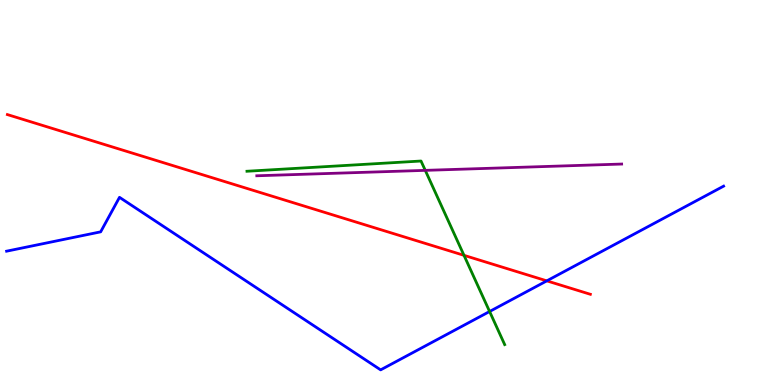[{'lines': ['blue', 'red'], 'intersections': [{'x': 7.06, 'y': 2.7}]}, {'lines': ['green', 'red'], 'intersections': [{'x': 5.99, 'y': 3.37}]}, {'lines': ['purple', 'red'], 'intersections': []}, {'lines': ['blue', 'green'], 'intersections': [{'x': 6.32, 'y': 1.91}]}, {'lines': ['blue', 'purple'], 'intersections': []}, {'lines': ['green', 'purple'], 'intersections': [{'x': 5.49, 'y': 5.58}]}]